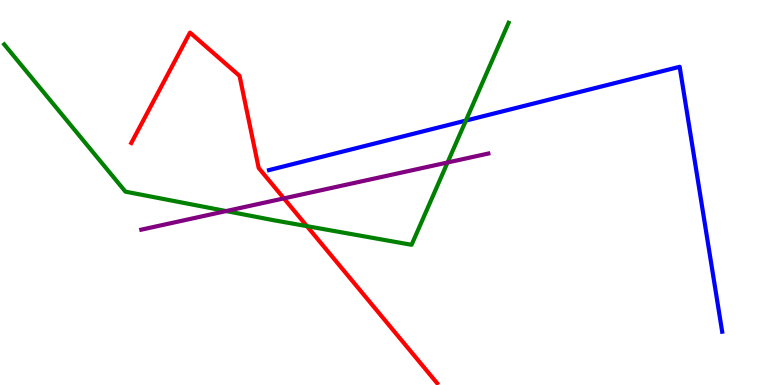[{'lines': ['blue', 'red'], 'intersections': []}, {'lines': ['green', 'red'], 'intersections': [{'x': 3.96, 'y': 4.13}]}, {'lines': ['purple', 'red'], 'intersections': [{'x': 3.66, 'y': 4.85}]}, {'lines': ['blue', 'green'], 'intersections': [{'x': 6.01, 'y': 6.87}]}, {'lines': ['blue', 'purple'], 'intersections': []}, {'lines': ['green', 'purple'], 'intersections': [{'x': 2.92, 'y': 4.52}, {'x': 5.77, 'y': 5.78}]}]